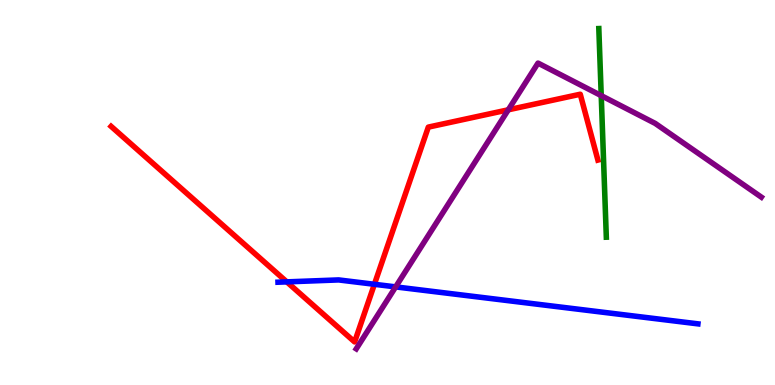[{'lines': ['blue', 'red'], 'intersections': [{'x': 3.7, 'y': 2.68}, {'x': 4.83, 'y': 2.62}]}, {'lines': ['green', 'red'], 'intersections': []}, {'lines': ['purple', 'red'], 'intersections': [{'x': 6.56, 'y': 7.15}]}, {'lines': ['blue', 'green'], 'intersections': []}, {'lines': ['blue', 'purple'], 'intersections': [{'x': 5.11, 'y': 2.55}]}, {'lines': ['green', 'purple'], 'intersections': [{'x': 7.76, 'y': 7.52}]}]